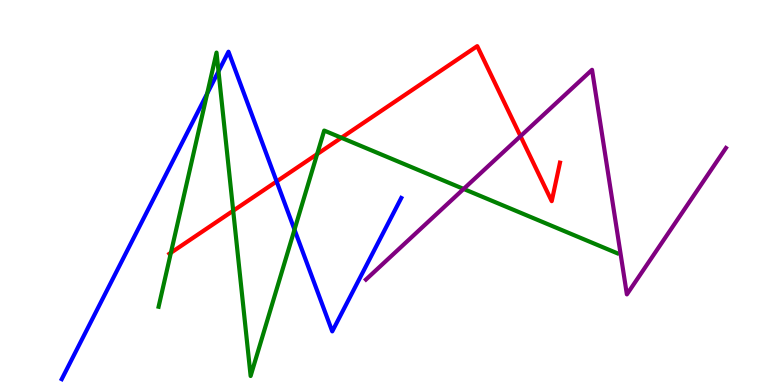[{'lines': ['blue', 'red'], 'intersections': [{'x': 3.57, 'y': 5.29}]}, {'lines': ['green', 'red'], 'intersections': [{'x': 2.21, 'y': 3.43}, {'x': 3.01, 'y': 4.53}, {'x': 4.09, 'y': 6.0}, {'x': 4.4, 'y': 6.42}]}, {'lines': ['purple', 'red'], 'intersections': [{'x': 6.72, 'y': 6.46}]}, {'lines': ['blue', 'green'], 'intersections': [{'x': 2.67, 'y': 7.57}, {'x': 2.82, 'y': 8.15}, {'x': 3.8, 'y': 4.04}]}, {'lines': ['blue', 'purple'], 'intersections': []}, {'lines': ['green', 'purple'], 'intersections': [{'x': 5.98, 'y': 5.09}]}]